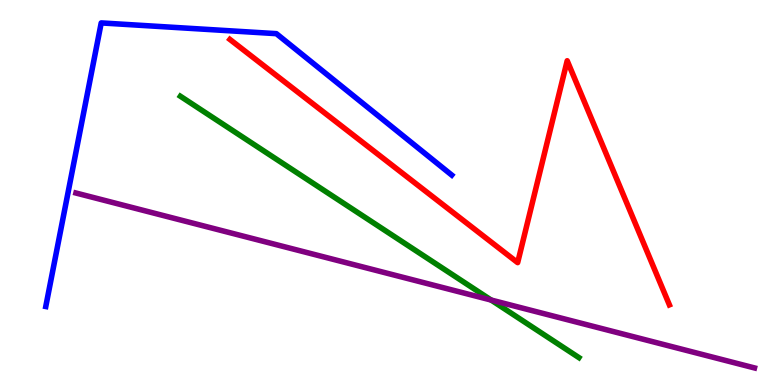[{'lines': ['blue', 'red'], 'intersections': []}, {'lines': ['green', 'red'], 'intersections': []}, {'lines': ['purple', 'red'], 'intersections': []}, {'lines': ['blue', 'green'], 'intersections': []}, {'lines': ['blue', 'purple'], 'intersections': []}, {'lines': ['green', 'purple'], 'intersections': [{'x': 6.34, 'y': 2.21}]}]